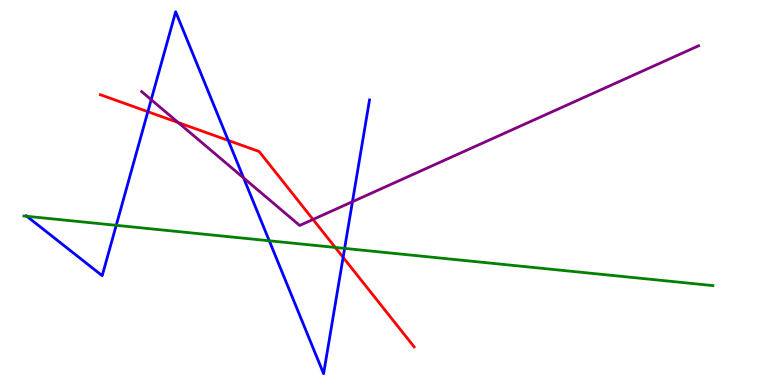[{'lines': ['blue', 'red'], 'intersections': [{'x': 1.91, 'y': 7.1}, {'x': 2.95, 'y': 6.35}, {'x': 4.43, 'y': 3.32}]}, {'lines': ['green', 'red'], 'intersections': [{'x': 4.33, 'y': 3.57}]}, {'lines': ['purple', 'red'], 'intersections': [{'x': 2.3, 'y': 6.82}, {'x': 4.04, 'y': 4.3}]}, {'lines': ['blue', 'green'], 'intersections': [{'x': 0.346, 'y': 4.38}, {'x': 1.5, 'y': 4.15}, {'x': 3.47, 'y': 3.75}, {'x': 4.45, 'y': 3.55}]}, {'lines': ['blue', 'purple'], 'intersections': [{'x': 1.95, 'y': 7.41}, {'x': 3.14, 'y': 5.38}, {'x': 4.55, 'y': 4.76}]}, {'lines': ['green', 'purple'], 'intersections': []}]